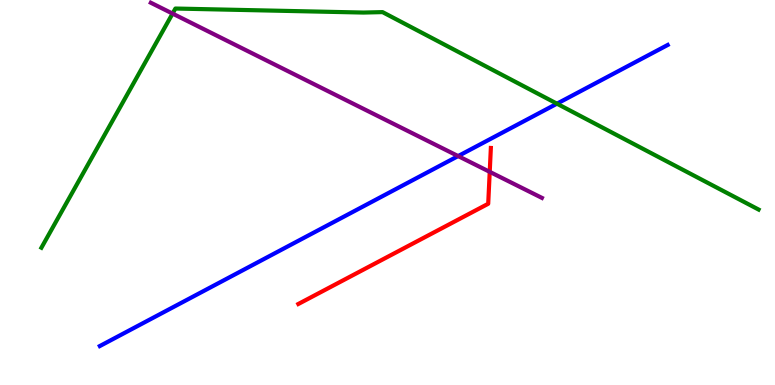[{'lines': ['blue', 'red'], 'intersections': []}, {'lines': ['green', 'red'], 'intersections': []}, {'lines': ['purple', 'red'], 'intersections': [{'x': 6.32, 'y': 5.54}]}, {'lines': ['blue', 'green'], 'intersections': [{'x': 7.19, 'y': 7.31}]}, {'lines': ['blue', 'purple'], 'intersections': [{'x': 5.91, 'y': 5.95}]}, {'lines': ['green', 'purple'], 'intersections': [{'x': 2.23, 'y': 9.65}]}]